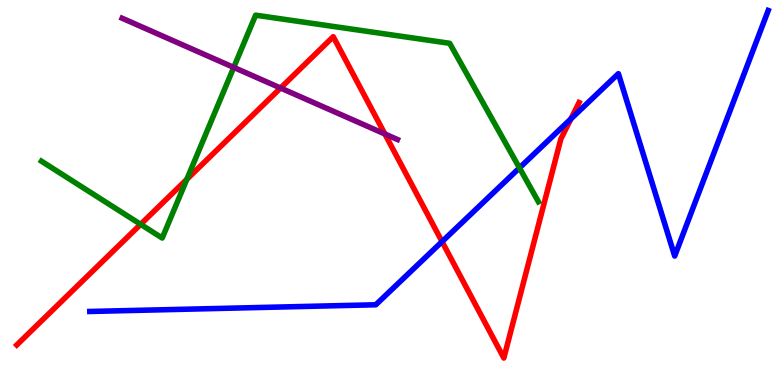[{'lines': ['blue', 'red'], 'intersections': [{'x': 5.7, 'y': 3.72}, {'x': 7.37, 'y': 6.91}]}, {'lines': ['green', 'red'], 'intersections': [{'x': 1.81, 'y': 4.17}, {'x': 2.41, 'y': 5.34}]}, {'lines': ['purple', 'red'], 'intersections': [{'x': 3.62, 'y': 7.71}, {'x': 4.97, 'y': 6.52}]}, {'lines': ['blue', 'green'], 'intersections': [{'x': 6.7, 'y': 5.64}]}, {'lines': ['blue', 'purple'], 'intersections': []}, {'lines': ['green', 'purple'], 'intersections': [{'x': 3.02, 'y': 8.25}]}]